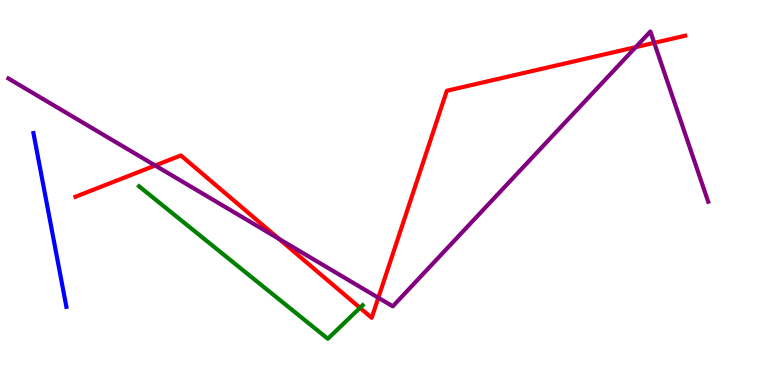[{'lines': ['blue', 'red'], 'intersections': []}, {'lines': ['green', 'red'], 'intersections': [{'x': 4.65, 'y': 2.0}]}, {'lines': ['purple', 'red'], 'intersections': [{'x': 2.0, 'y': 5.7}, {'x': 3.6, 'y': 3.8}, {'x': 4.88, 'y': 2.27}, {'x': 8.2, 'y': 8.78}, {'x': 8.44, 'y': 8.89}]}, {'lines': ['blue', 'green'], 'intersections': []}, {'lines': ['blue', 'purple'], 'intersections': []}, {'lines': ['green', 'purple'], 'intersections': []}]